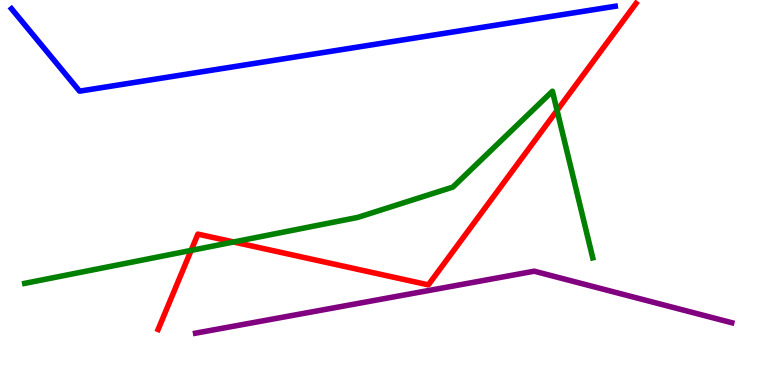[{'lines': ['blue', 'red'], 'intersections': []}, {'lines': ['green', 'red'], 'intersections': [{'x': 2.47, 'y': 3.5}, {'x': 3.01, 'y': 3.71}, {'x': 7.19, 'y': 7.13}]}, {'lines': ['purple', 'red'], 'intersections': []}, {'lines': ['blue', 'green'], 'intersections': []}, {'lines': ['blue', 'purple'], 'intersections': []}, {'lines': ['green', 'purple'], 'intersections': []}]